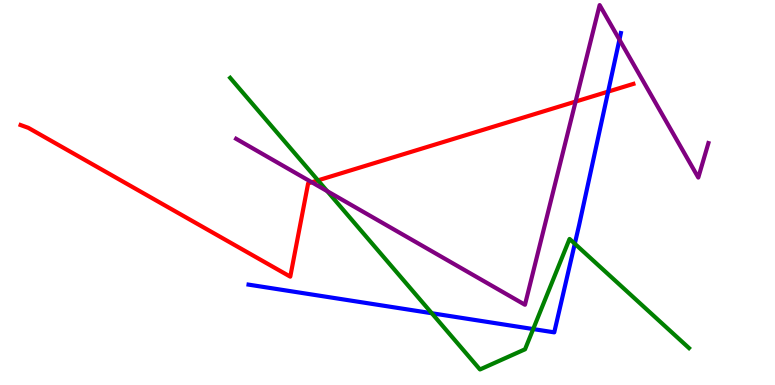[{'lines': ['blue', 'red'], 'intersections': [{'x': 7.85, 'y': 7.62}]}, {'lines': ['green', 'red'], 'intersections': [{'x': 4.1, 'y': 5.32}]}, {'lines': ['purple', 'red'], 'intersections': [{'x': 4.02, 'y': 5.27}, {'x': 7.43, 'y': 7.36}]}, {'lines': ['blue', 'green'], 'intersections': [{'x': 5.57, 'y': 1.86}, {'x': 6.88, 'y': 1.45}, {'x': 7.42, 'y': 3.67}]}, {'lines': ['blue', 'purple'], 'intersections': [{'x': 7.99, 'y': 8.97}]}, {'lines': ['green', 'purple'], 'intersections': [{'x': 4.22, 'y': 5.04}]}]